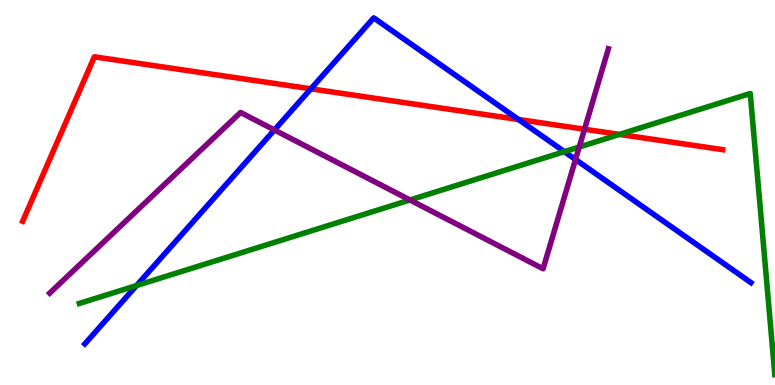[{'lines': ['blue', 'red'], 'intersections': [{'x': 4.01, 'y': 7.69}, {'x': 6.69, 'y': 6.9}]}, {'lines': ['green', 'red'], 'intersections': [{'x': 7.99, 'y': 6.51}]}, {'lines': ['purple', 'red'], 'intersections': [{'x': 7.54, 'y': 6.64}]}, {'lines': ['blue', 'green'], 'intersections': [{'x': 1.76, 'y': 2.58}, {'x': 7.28, 'y': 6.06}]}, {'lines': ['blue', 'purple'], 'intersections': [{'x': 3.54, 'y': 6.62}, {'x': 7.43, 'y': 5.86}]}, {'lines': ['green', 'purple'], 'intersections': [{'x': 5.29, 'y': 4.81}, {'x': 7.47, 'y': 6.18}]}]